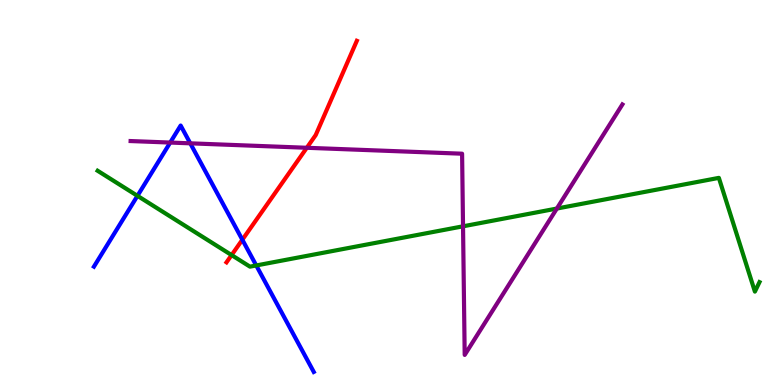[{'lines': ['blue', 'red'], 'intersections': [{'x': 3.13, 'y': 3.77}]}, {'lines': ['green', 'red'], 'intersections': [{'x': 2.99, 'y': 3.37}]}, {'lines': ['purple', 'red'], 'intersections': [{'x': 3.96, 'y': 6.16}]}, {'lines': ['blue', 'green'], 'intersections': [{'x': 1.77, 'y': 4.91}, {'x': 3.31, 'y': 3.11}]}, {'lines': ['blue', 'purple'], 'intersections': [{'x': 2.2, 'y': 6.3}, {'x': 2.46, 'y': 6.28}]}, {'lines': ['green', 'purple'], 'intersections': [{'x': 5.97, 'y': 4.12}, {'x': 7.19, 'y': 4.58}]}]